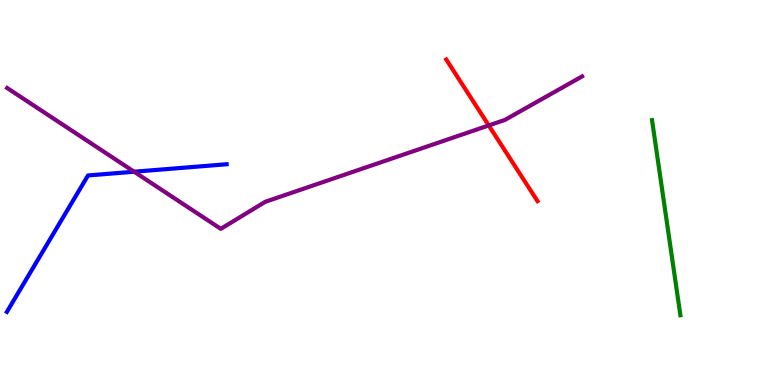[{'lines': ['blue', 'red'], 'intersections': []}, {'lines': ['green', 'red'], 'intersections': []}, {'lines': ['purple', 'red'], 'intersections': [{'x': 6.31, 'y': 6.74}]}, {'lines': ['blue', 'green'], 'intersections': []}, {'lines': ['blue', 'purple'], 'intersections': [{'x': 1.73, 'y': 5.54}]}, {'lines': ['green', 'purple'], 'intersections': []}]